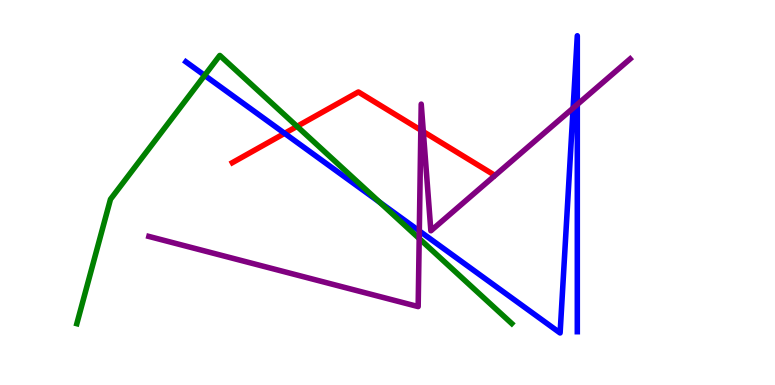[{'lines': ['blue', 'red'], 'intersections': [{'x': 3.67, 'y': 6.54}]}, {'lines': ['green', 'red'], 'intersections': [{'x': 3.83, 'y': 6.72}]}, {'lines': ['purple', 'red'], 'intersections': [{'x': 5.43, 'y': 6.62}, {'x': 5.46, 'y': 6.58}]}, {'lines': ['blue', 'green'], 'intersections': [{'x': 2.64, 'y': 8.04}, {'x': 4.9, 'y': 4.75}]}, {'lines': ['blue', 'purple'], 'intersections': [{'x': 5.41, 'y': 4.0}, {'x': 7.4, 'y': 7.19}, {'x': 7.45, 'y': 7.29}]}, {'lines': ['green', 'purple'], 'intersections': [{'x': 5.41, 'y': 3.8}]}]